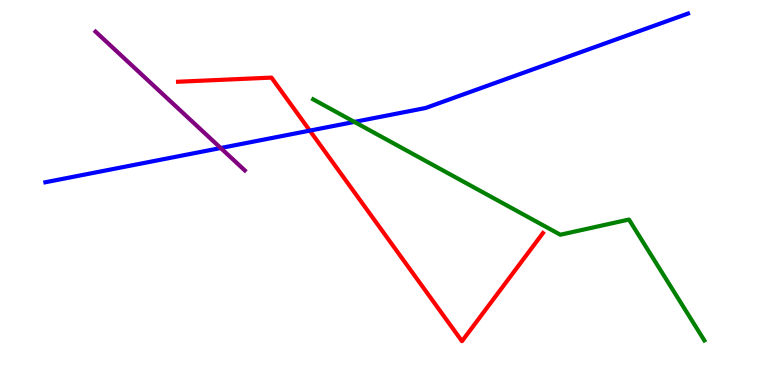[{'lines': ['blue', 'red'], 'intersections': [{'x': 4.0, 'y': 6.61}]}, {'lines': ['green', 'red'], 'intersections': []}, {'lines': ['purple', 'red'], 'intersections': []}, {'lines': ['blue', 'green'], 'intersections': [{'x': 4.57, 'y': 6.83}]}, {'lines': ['blue', 'purple'], 'intersections': [{'x': 2.85, 'y': 6.16}]}, {'lines': ['green', 'purple'], 'intersections': []}]